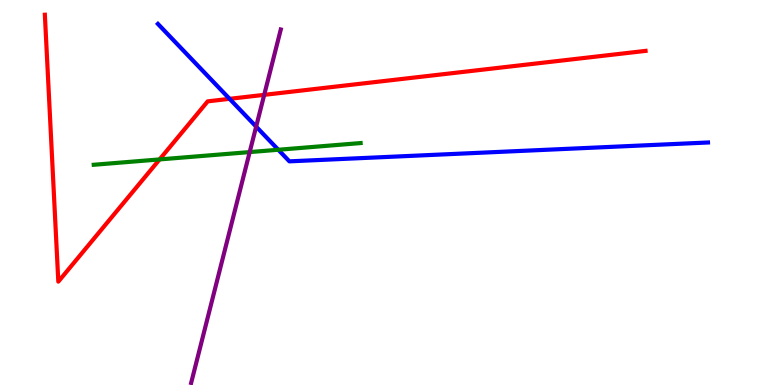[{'lines': ['blue', 'red'], 'intersections': [{'x': 2.96, 'y': 7.43}]}, {'lines': ['green', 'red'], 'intersections': [{'x': 2.06, 'y': 5.86}]}, {'lines': ['purple', 'red'], 'intersections': [{'x': 3.41, 'y': 7.54}]}, {'lines': ['blue', 'green'], 'intersections': [{'x': 3.59, 'y': 6.11}]}, {'lines': ['blue', 'purple'], 'intersections': [{'x': 3.31, 'y': 6.71}]}, {'lines': ['green', 'purple'], 'intersections': [{'x': 3.22, 'y': 6.05}]}]